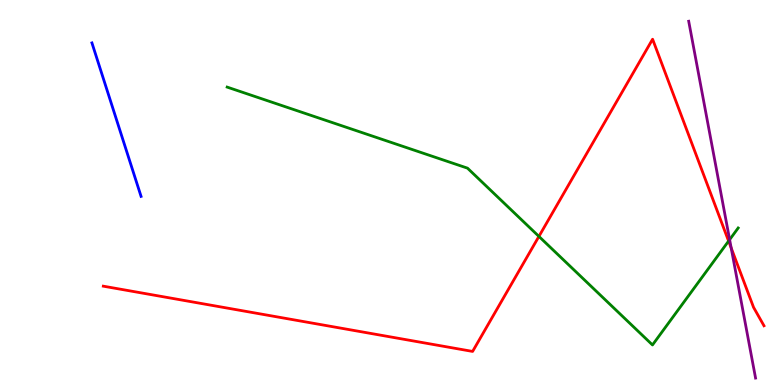[{'lines': ['blue', 'red'], 'intersections': []}, {'lines': ['green', 'red'], 'intersections': [{'x': 6.95, 'y': 3.86}, {'x': 9.4, 'y': 3.74}]}, {'lines': ['purple', 'red'], 'intersections': [{'x': 9.43, 'y': 3.56}]}, {'lines': ['blue', 'green'], 'intersections': []}, {'lines': ['blue', 'purple'], 'intersections': []}, {'lines': ['green', 'purple'], 'intersections': [{'x': 9.41, 'y': 3.78}]}]